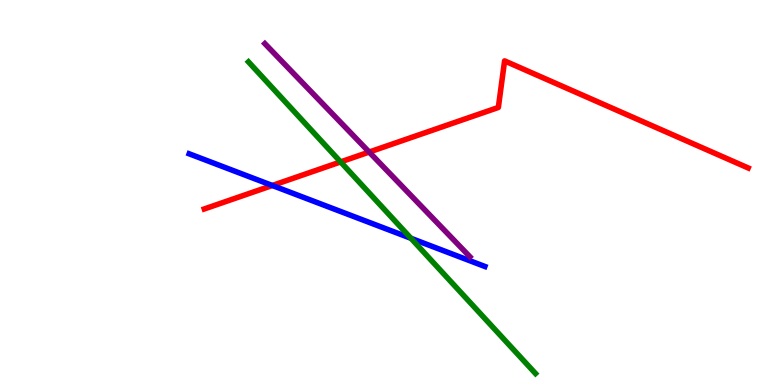[{'lines': ['blue', 'red'], 'intersections': [{'x': 3.51, 'y': 5.18}]}, {'lines': ['green', 'red'], 'intersections': [{'x': 4.39, 'y': 5.79}]}, {'lines': ['purple', 'red'], 'intersections': [{'x': 4.76, 'y': 6.05}]}, {'lines': ['blue', 'green'], 'intersections': [{'x': 5.3, 'y': 3.81}]}, {'lines': ['blue', 'purple'], 'intersections': []}, {'lines': ['green', 'purple'], 'intersections': []}]